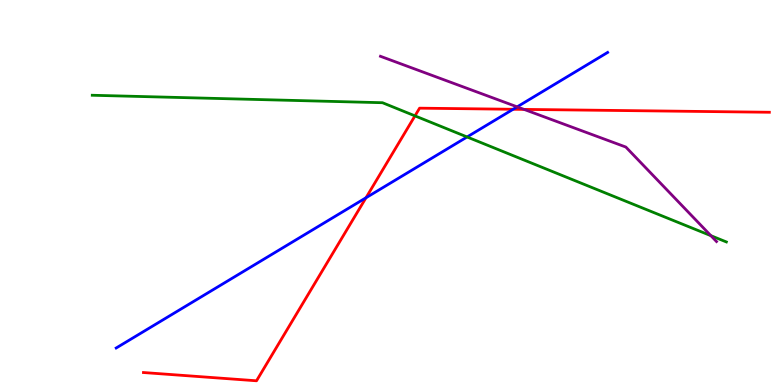[{'lines': ['blue', 'red'], 'intersections': [{'x': 4.72, 'y': 4.86}, {'x': 6.62, 'y': 7.16}]}, {'lines': ['green', 'red'], 'intersections': [{'x': 5.35, 'y': 6.99}]}, {'lines': ['purple', 'red'], 'intersections': [{'x': 6.76, 'y': 7.16}]}, {'lines': ['blue', 'green'], 'intersections': [{'x': 6.03, 'y': 6.44}]}, {'lines': ['blue', 'purple'], 'intersections': [{'x': 6.67, 'y': 7.22}]}, {'lines': ['green', 'purple'], 'intersections': [{'x': 9.17, 'y': 3.88}]}]